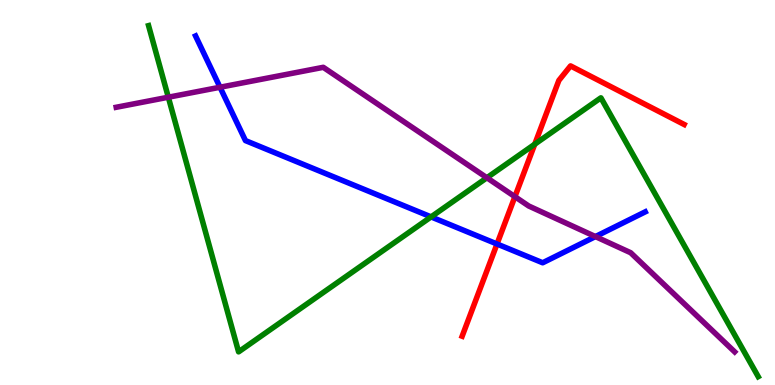[{'lines': ['blue', 'red'], 'intersections': [{'x': 6.41, 'y': 3.66}]}, {'lines': ['green', 'red'], 'intersections': [{'x': 6.9, 'y': 6.25}]}, {'lines': ['purple', 'red'], 'intersections': [{'x': 6.64, 'y': 4.89}]}, {'lines': ['blue', 'green'], 'intersections': [{'x': 5.56, 'y': 4.37}]}, {'lines': ['blue', 'purple'], 'intersections': [{'x': 2.84, 'y': 7.73}, {'x': 7.68, 'y': 3.86}]}, {'lines': ['green', 'purple'], 'intersections': [{'x': 2.17, 'y': 7.47}, {'x': 6.28, 'y': 5.38}]}]